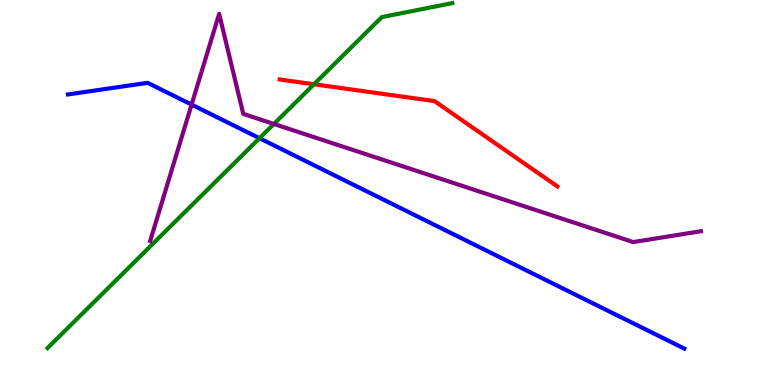[{'lines': ['blue', 'red'], 'intersections': []}, {'lines': ['green', 'red'], 'intersections': [{'x': 4.05, 'y': 7.81}]}, {'lines': ['purple', 'red'], 'intersections': []}, {'lines': ['blue', 'green'], 'intersections': [{'x': 3.35, 'y': 6.41}]}, {'lines': ['blue', 'purple'], 'intersections': [{'x': 2.47, 'y': 7.28}]}, {'lines': ['green', 'purple'], 'intersections': [{'x': 3.53, 'y': 6.78}]}]